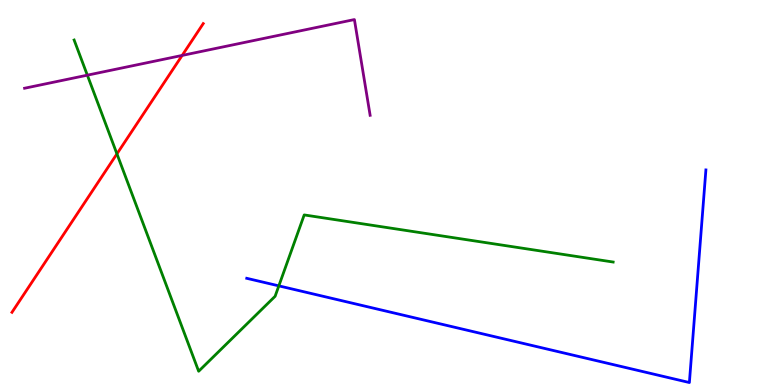[{'lines': ['blue', 'red'], 'intersections': []}, {'lines': ['green', 'red'], 'intersections': [{'x': 1.51, 'y': 6.0}]}, {'lines': ['purple', 'red'], 'intersections': [{'x': 2.35, 'y': 8.56}]}, {'lines': ['blue', 'green'], 'intersections': [{'x': 3.6, 'y': 2.57}]}, {'lines': ['blue', 'purple'], 'intersections': []}, {'lines': ['green', 'purple'], 'intersections': [{'x': 1.13, 'y': 8.05}]}]